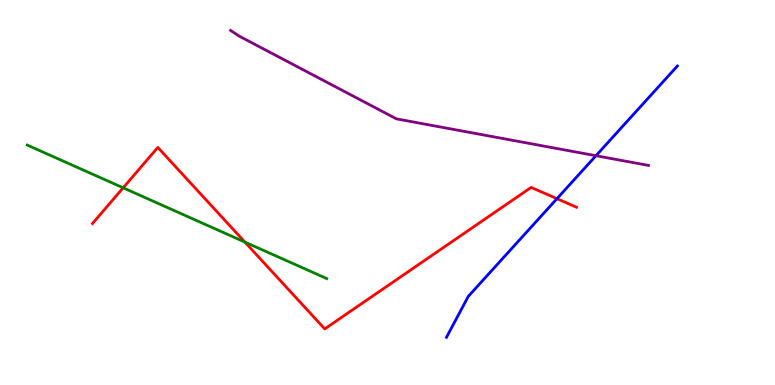[{'lines': ['blue', 'red'], 'intersections': [{'x': 7.19, 'y': 4.84}]}, {'lines': ['green', 'red'], 'intersections': [{'x': 1.59, 'y': 5.12}, {'x': 3.16, 'y': 3.71}]}, {'lines': ['purple', 'red'], 'intersections': []}, {'lines': ['blue', 'green'], 'intersections': []}, {'lines': ['blue', 'purple'], 'intersections': [{'x': 7.69, 'y': 5.96}]}, {'lines': ['green', 'purple'], 'intersections': []}]